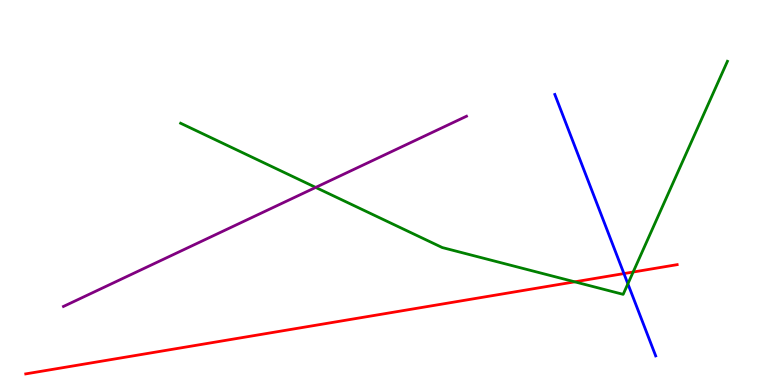[{'lines': ['blue', 'red'], 'intersections': [{'x': 8.05, 'y': 2.89}]}, {'lines': ['green', 'red'], 'intersections': [{'x': 7.42, 'y': 2.68}, {'x': 8.17, 'y': 2.93}]}, {'lines': ['purple', 'red'], 'intersections': []}, {'lines': ['blue', 'green'], 'intersections': [{'x': 8.1, 'y': 2.63}]}, {'lines': ['blue', 'purple'], 'intersections': []}, {'lines': ['green', 'purple'], 'intersections': [{'x': 4.07, 'y': 5.13}]}]